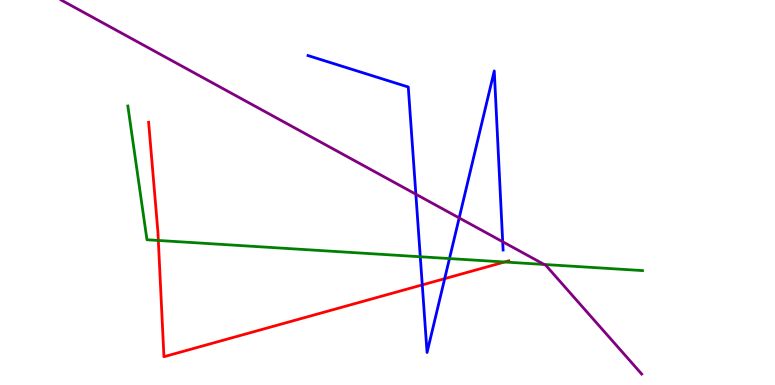[{'lines': ['blue', 'red'], 'intersections': [{'x': 5.45, 'y': 2.6}, {'x': 5.74, 'y': 2.76}]}, {'lines': ['green', 'red'], 'intersections': [{'x': 2.04, 'y': 3.75}, {'x': 6.51, 'y': 3.19}]}, {'lines': ['purple', 'red'], 'intersections': []}, {'lines': ['blue', 'green'], 'intersections': [{'x': 5.42, 'y': 3.33}, {'x': 5.8, 'y': 3.28}]}, {'lines': ['blue', 'purple'], 'intersections': [{'x': 5.37, 'y': 4.96}, {'x': 5.92, 'y': 4.34}, {'x': 6.49, 'y': 3.72}]}, {'lines': ['green', 'purple'], 'intersections': [{'x': 7.02, 'y': 3.13}]}]